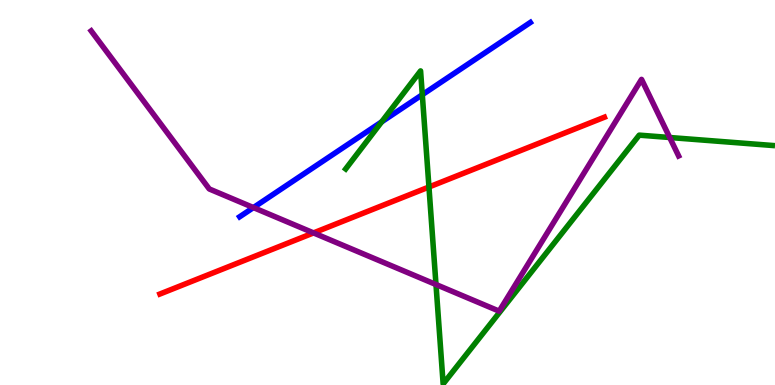[{'lines': ['blue', 'red'], 'intersections': []}, {'lines': ['green', 'red'], 'intersections': [{'x': 5.53, 'y': 5.14}]}, {'lines': ['purple', 'red'], 'intersections': [{'x': 4.05, 'y': 3.95}]}, {'lines': ['blue', 'green'], 'intersections': [{'x': 4.92, 'y': 6.83}, {'x': 5.45, 'y': 7.54}]}, {'lines': ['blue', 'purple'], 'intersections': [{'x': 3.27, 'y': 4.61}]}, {'lines': ['green', 'purple'], 'intersections': [{'x': 5.63, 'y': 2.61}, {'x': 8.64, 'y': 6.43}]}]